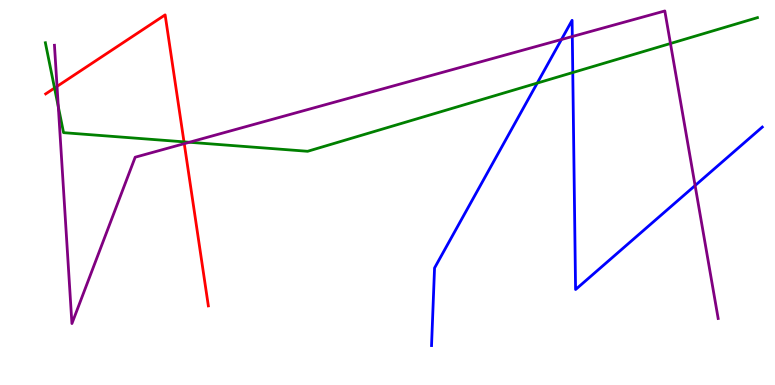[{'lines': ['blue', 'red'], 'intersections': []}, {'lines': ['green', 'red'], 'intersections': [{'x': 0.704, 'y': 7.71}, {'x': 2.37, 'y': 6.32}]}, {'lines': ['purple', 'red'], 'intersections': [{'x': 0.736, 'y': 7.76}, {'x': 2.38, 'y': 6.27}]}, {'lines': ['blue', 'green'], 'intersections': [{'x': 6.93, 'y': 7.84}, {'x': 7.39, 'y': 8.12}]}, {'lines': ['blue', 'purple'], 'intersections': [{'x': 7.24, 'y': 8.97}, {'x': 7.38, 'y': 9.05}, {'x': 8.97, 'y': 5.18}]}, {'lines': ['green', 'purple'], 'intersections': [{'x': 0.752, 'y': 7.23}, {'x': 2.44, 'y': 6.3}, {'x': 8.65, 'y': 8.87}]}]